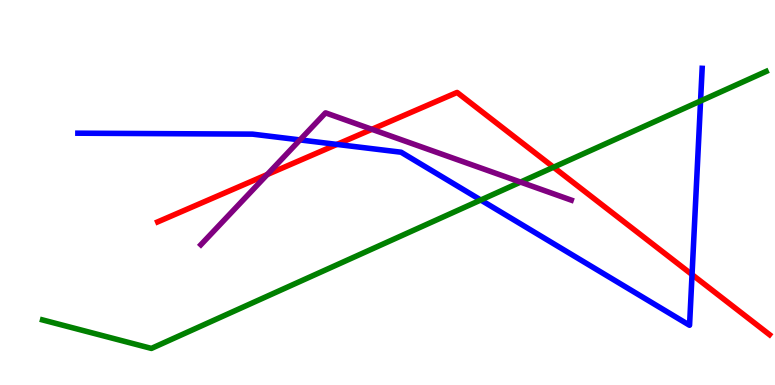[{'lines': ['blue', 'red'], 'intersections': [{'x': 4.35, 'y': 6.25}, {'x': 8.93, 'y': 2.87}]}, {'lines': ['green', 'red'], 'intersections': [{'x': 7.14, 'y': 5.66}]}, {'lines': ['purple', 'red'], 'intersections': [{'x': 3.45, 'y': 5.47}, {'x': 4.8, 'y': 6.64}]}, {'lines': ['blue', 'green'], 'intersections': [{'x': 6.2, 'y': 4.8}, {'x': 9.04, 'y': 7.38}]}, {'lines': ['blue', 'purple'], 'intersections': [{'x': 3.87, 'y': 6.37}]}, {'lines': ['green', 'purple'], 'intersections': [{'x': 6.72, 'y': 5.27}]}]